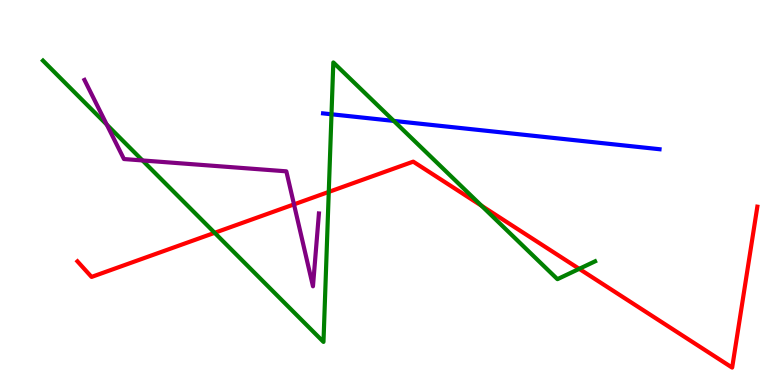[{'lines': ['blue', 'red'], 'intersections': []}, {'lines': ['green', 'red'], 'intersections': [{'x': 2.77, 'y': 3.95}, {'x': 4.24, 'y': 5.02}, {'x': 6.21, 'y': 4.66}, {'x': 7.47, 'y': 3.02}]}, {'lines': ['purple', 'red'], 'intersections': [{'x': 3.79, 'y': 4.69}]}, {'lines': ['blue', 'green'], 'intersections': [{'x': 4.28, 'y': 7.03}, {'x': 5.08, 'y': 6.86}]}, {'lines': ['blue', 'purple'], 'intersections': []}, {'lines': ['green', 'purple'], 'intersections': [{'x': 1.38, 'y': 6.76}, {'x': 1.84, 'y': 5.83}]}]